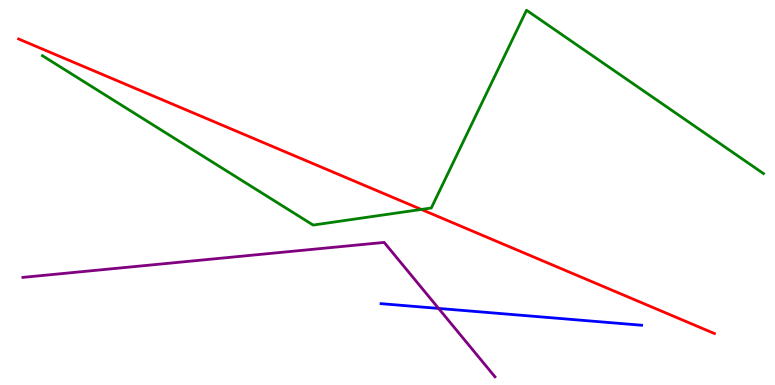[{'lines': ['blue', 'red'], 'intersections': []}, {'lines': ['green', 'red'], 'intersections': [{'x': 5.44, 'y': 4.56}]}, {'lines': ['purple', 'red'], 'intersections': []}, {'lines': ['blue', 'green'], 'intersections': []}, {'lines': ['blue', 'purple'], 'intersections': [{'x': 5.66, 'y': 1.99}]}, {'lines': ['green', 'purple'], 'intersections': []}]